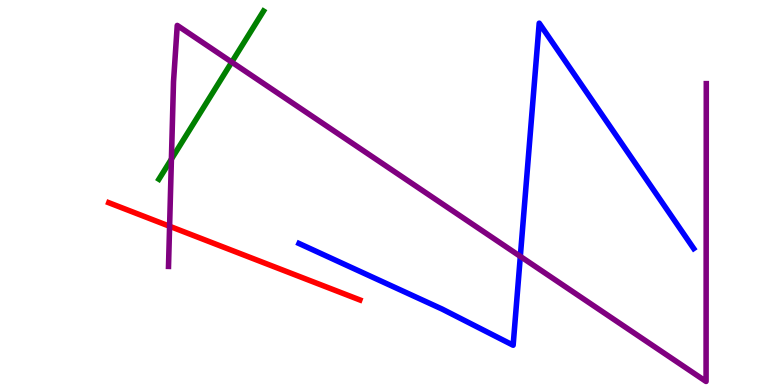[{'lines': ['blue', 'red'], 'intersections': []}, {'lines': ['green', 'red'], 'intersections': []}, {'lines': ['purple', 'red'], 'intersections': [{'x': 2.19, 'y': 4.12}]}, {'lines': ['blue', 'green'], 'intersections': []}, {'lines': ['blue', 'purple'], 'intersections': [{'x': 6.71, 'y': 3.34}]}, {'lines': ['green', 'purple'], 'intersections': [{'x': 2.21, 'y': 5.87}, {'x': 2.99, 'y': 8.39}]}]